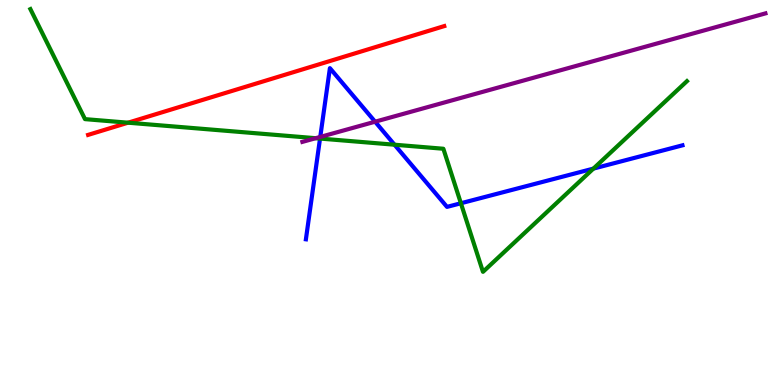[{'lines': ['blue', 'red'], 'intersections': []}, {'lines': ['green', 'red'], 'intersections': [{'x': 1.65, 'y': 6.81}]}, {'lines': ['purple', 'red'], 'intersections': []}, {'lines': ['blue', 'green'], 'intersections': [{'x': 4.13, 'y': 6.4}, {'x': 5.09, 'y': 6.24}, {'x': 5.95, 'y': 4.72}, {'x': 7.66, 'y': 5.62}]}, {'lines': ['blue', 'purple'], 'intersections': [{'x': 4.13, 'y': 6.44}, {'x': 4.84, 'y': 6.84}]}, {'lines': ['green', 'purple'], 'intersections': [{'x': 4.07, 'y': 6.41}]}]